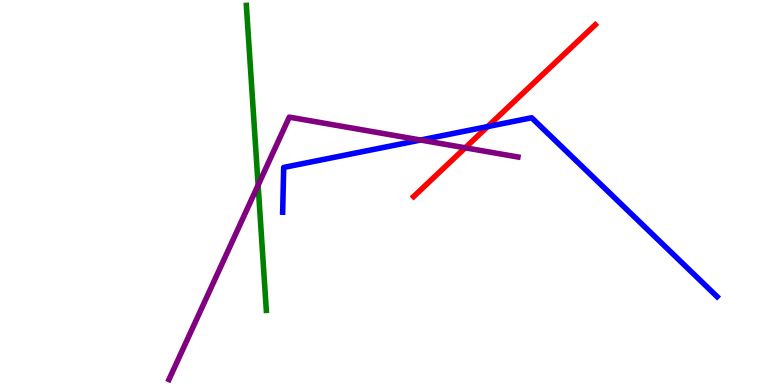[{'lines': ['blue', 'red'], 'intersections': [{'x': 6.29, 'y': 6.71}]}, {'lines': ['green', 'red'], 'intersections': []}, {'lines': ['purple', 'red'], 'intersections': [{'x': 6.0, 'y': 6.16}]}, {'lines': ['blue', 'green'], 'intersections': []}, {'lines': ['blue', 'purple'], 'intersections': [{'x': 5.43, 'y': 6.36}]}, {'lines': ['green', 'purple'], 'intersections': [{'x': 3.33, 'y': 5.19}]}]